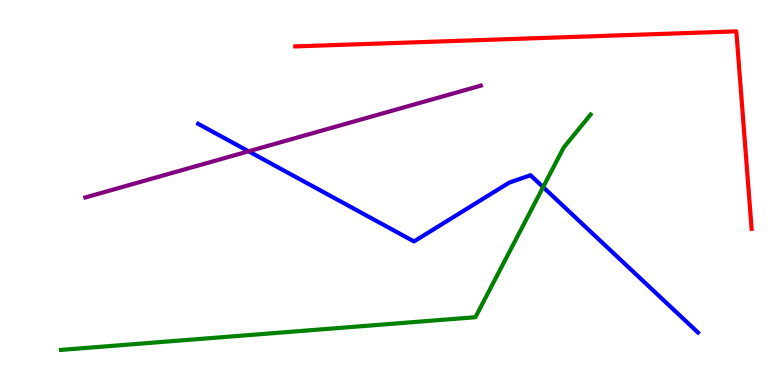[{'lines': ['blue', 'red'], 'intersections': []}, {'lines': ['green', 'red'], 'intersections': []}, {'lines': ['purple', 'red'], 'intersections': []}, {'lines': ['blue', 'green'], 'intersections': [{'x': 7.01, 'y': 5.14}]}, {'lines': ['blue', 'purple'], 'intersections': [{'x': 3.21, 'y': 6.07}]}, {'lines': ['green', 'purple'], 'intersections': []}]